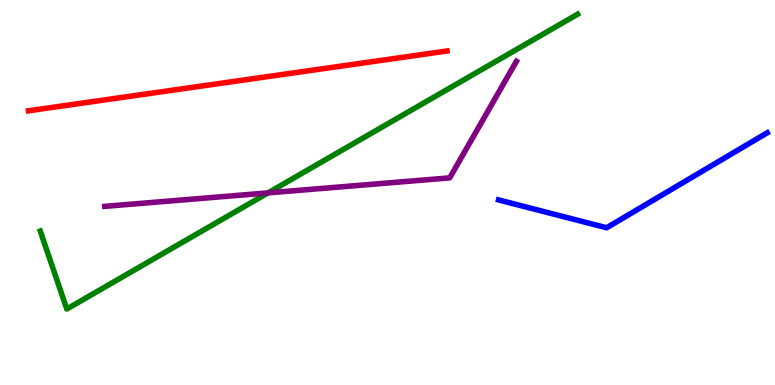[{'lines': ['blue', 'red'], 'intersections': []}, {'lines': ['green', 'red'], 'intersections': []}, {'lines': ['purple', 'red'], 'intersections': []}, {'lines': ['blue', 'green'], 'intersections': []}, {'lines': ['blue', 'purple'], 'intersections': []}, {'lines': ['green', 'purple'], 'intersections': [{'x': 3.46, 'y': 4.99}]}]